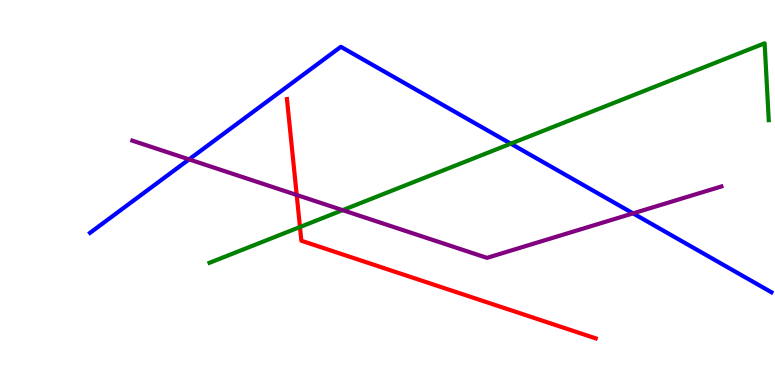[{'lines': ['blue', 'red'], 'intersections': []}, {'lines': ['green', 'red'], 'intersections': [{'x': 3.87, 'y': 4.1}]}, {'lines': ['purple', 'red'], 'intersections': [{'x': 3.83, 'y': 4.94}]}, {'lines': ['blue', 'green'], 'intersections': [{'x': 6.59, 'y': 6.27}]}, {'lines': ['blue', 'purple'], 'intersections': [{'x': 2.44, 'y': 5.86}, {'x': 8.17, 'y': 4.46}]}, {'lines': ['green', 'purple'], 'intersections': [{'x': 4.42, 'y': 4.54}]}]